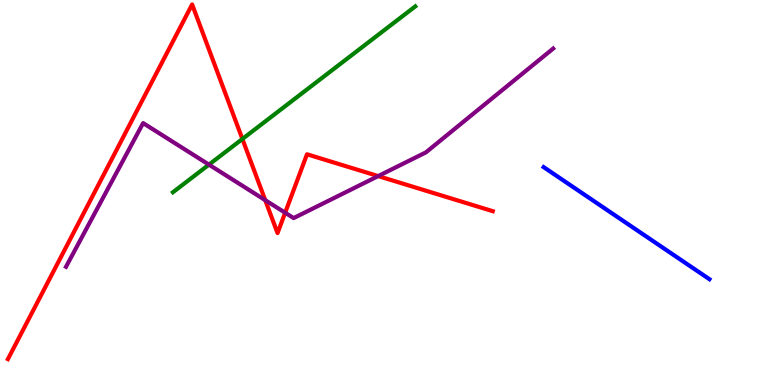[{'lines': ['blue', 'red'], 'intersections': []}, {'lines': ['green', 'red'], 'intersections': [{'x': 3.13, 'y': 6.39}]}, {'lines': ['purple', 'red'], 'intersections': [{'x': 3.42, 'y': 4.8}, {'x': 3.68, 'y': 4.47}, {'x': 4.88, 'y': 5.43}]}, {'lines': ['blue', 'green'], 'intersections': []}, {'lines': ['blue', 'purple'], 'intersections': []}, {'lines': ['green', 'purple'], 'intersections': [{'x': 2.7, 'y': 5.72}]}]